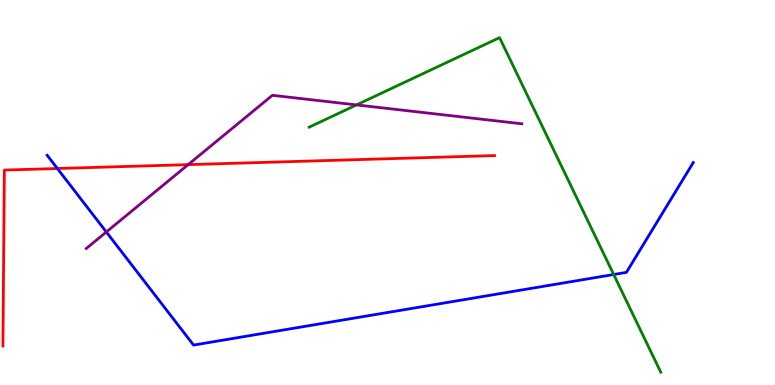[{'lines': ['blue', 'red'], 'intersections': [{'x': 0.74, 'y': 5.62}]}, {'lines': ['green', 'red'], 'intersections': []}, {'lines': ['purple', 'red'], 'intersections': [{'x': 2.43, 'y': 5.72}]}, {'lines': ['blue', 'green'], 'intersections': [{'x': 7.92, 'y': 2.87}]}, {'lines': ['blue', 'purple'], 'intersections': [{'x': 1.37, 'y': 3.97}]}, {'lines': ['green', 'purple'], 'intersections': [{'x': 4.6, 'y': 7.28}]}]